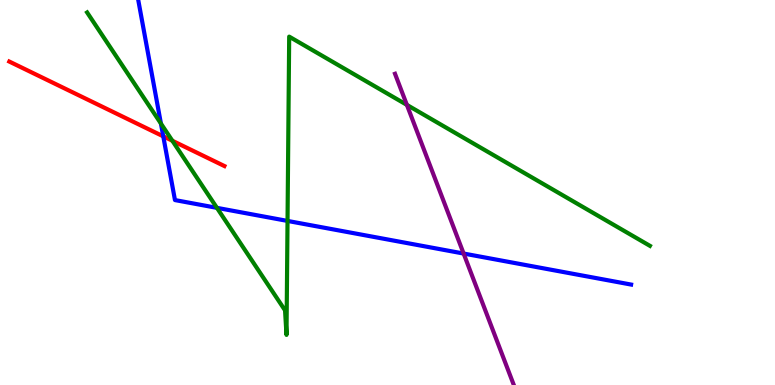[{'lines': ['blue', 'red'], 'intersections': [{'x': 2.11, 'y': 6.46}]}, {'lines': ['green', 'red'], 'intersections': [{'x': 2.22, 'y': 6.34}]}, {'lines': ['purple', 'red'], 'intersections': []}, {'lines': ['blue', 'green'], 'intersections': [{'x': 2.08, 'y': 6.79}, {'x': 2.8, 'y': 4.6}, {'x': 3.71, 'y': 4.26}]}, {'lines': ['blue', 'purple'], 'intersections': [{'x': 5.98, 'y': 3.41}]}, {'lines': ['green', 'purple'], 'intersections': [{'x': 5.25, 'y': 7.28}]}]